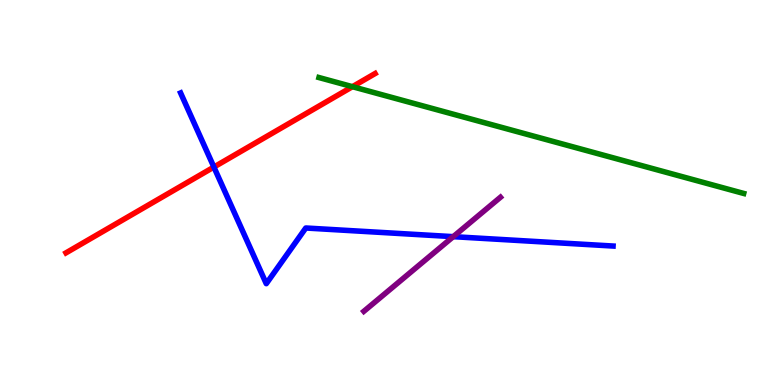[{'lines': ['blue', 'red'], 'intersections': [{'x': 2.76, 'y': 5.66}]}, {'lines': ['green', 'red'], 'intersections': [{'x': 4.55, 'y': 7.75}]}, {'lines': ['purple', 'red'], 'intersections': []}, {'lines': ['blue', 'green'], 'intersections': []}, {'lines': ['blue', 'purple'], 'intersections': [{'x': 5.85, 'y': 3.85}]}, {'lines': ['green', 'purple'], 'intersections': []}]